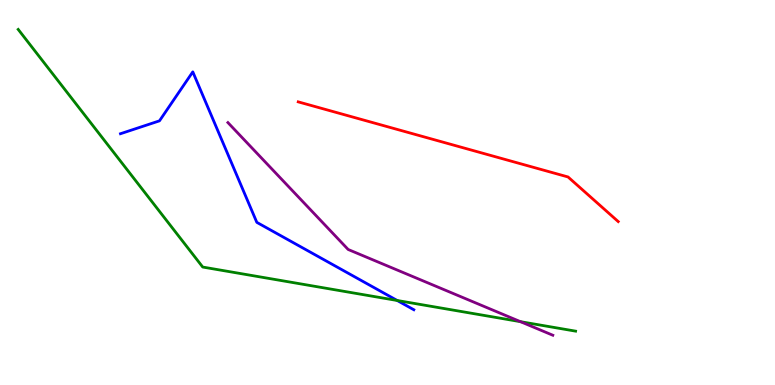[{'lines': ['blue', 'red'], 'intersections': []}, {'lines': ['green', 'red'], 'intersections': []}, {'lines': ['purple', 'red'], 'intersections': []}, {'lines': ['blue', 'green'], 'intersections': [{'x': 5.12, 'y': 2.2}]}, {'lines': ['blue', 'purple'], 'intersections': []}, {'lines': ['green', 'purple'], 'intersections': [{'x': 6.72, 'y': 1.65}]}]